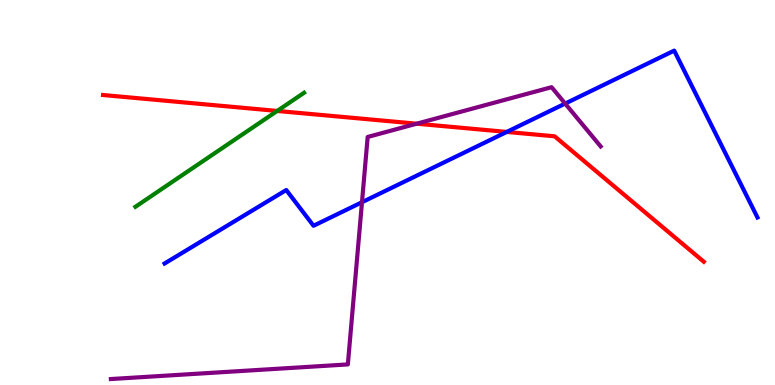[{'lines': ['blue', 'red'], 'intersections': [{'x': 6.54, 'y': 6.57}]}, {'lines': ['green', 'red'], 'intersections': [{'x': 3.58, 'y': 7.12}]}, {'lines': ['purple', 'red'], 'intersections': [{'x': 5.38, 'y': 6.79}]}, {'lines': ['blue', 'green'], 'intersections': []}, {'lines': ['blue', 'purple'], 'intersections': [{'x': 4.67, 'y': 4.75}, {'x': 7.29, 'y': 7.31}]}, {'lines': ['green', 'purple'], 'intersections': []}]